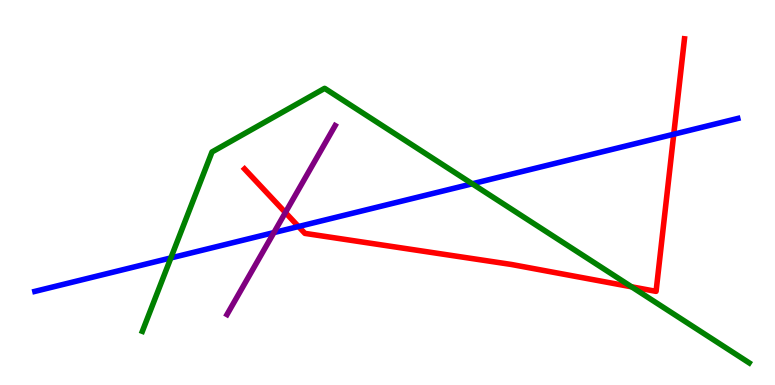[{'lines': ['blue', 'red'], 'intersections': [{'x': 3.85, 'y': 4.12}, {'x': 8.69, 'y': 6.51}]}, {'lines': ['green', 'red'], 'intersections': [{'x': 8.15, 'y': 2.55}]}, {'lines': ['purple', 'red'], 'intersections': [{'x': 3.68, 'y': 4.48}]}, {'lines': ['blue', 'green'], 'intersections': [{'x': 2.2, 'y': 3.3}, {'x': 6.09, 'y': 5.23}]}, {'lines': ['blue', 'purple'], 'intersections': [{'x': 3.53, 'y': 3.96}]}, {'lines': ['green', 'purple'], 'intersections': []}]